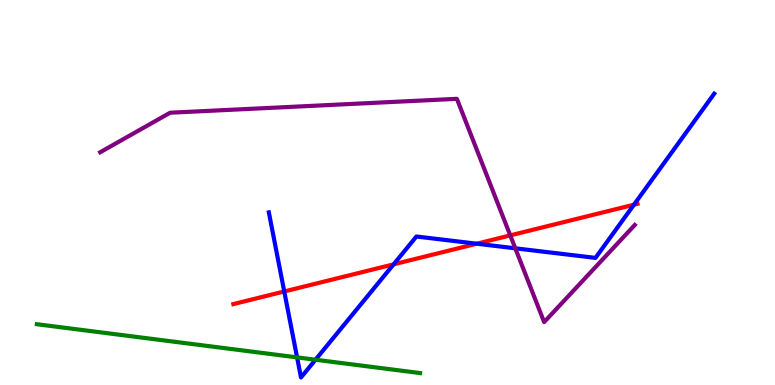[{'lines': ['blue', 'red'], 'intersections': [{'x': 3.67, 'y': 2.43}, {'x': 5.08, 'y': 3.13}, {'x': 6.15, 'y': 3.67}, {'x': 8.18, 'y': 4.68}]}, {'lines': ['green', 'red'], 'intersections': []}, {'lines': ['purple', 'red'], 'intersections': [{'x': 6.58, 'y': 3.89}]}, {'lines': ['blue', 'green'], 'intersections': [{'x': 3.83, 'y': 0.717}, {'x': 4.07, 'y': 0.656}]}, {'lines': ['blue', 'purple'], 'intersections': [{'x': 6.65, 'y': 3.55}]}, {'lines': ['green', 'purple'], 'intersections': []}]